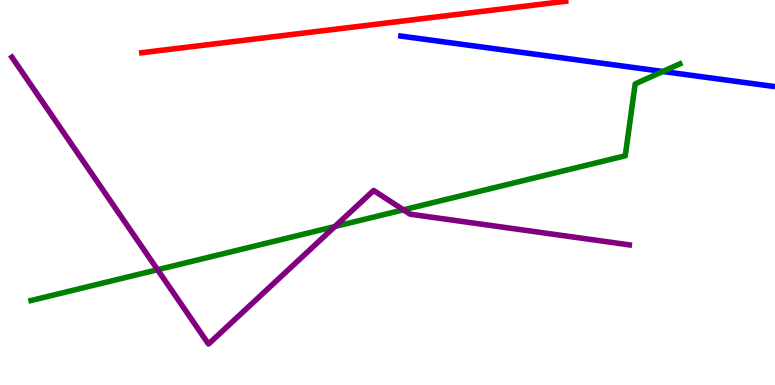[{'lines': ['blue', 'red'], 'intersections': []}, {'lines': ['green', 'red'], 'intersections': []}, {'lines': ['purple', 'red'], 'intersections': []}, {'lines': ['blue', 'green'], 'intersections': [{'x': 8.55, 'y': 8.14}]}, {'lines': ['blue', 'purple'], 'intersections': []}, {'lines': ['green', 'purple'], 'intersections': [{'x': 2.03, 'y': 2.99}, {'x': 4.32, 'y': 4.12}, {'x': 5.21, 'y': 4.55}]}]